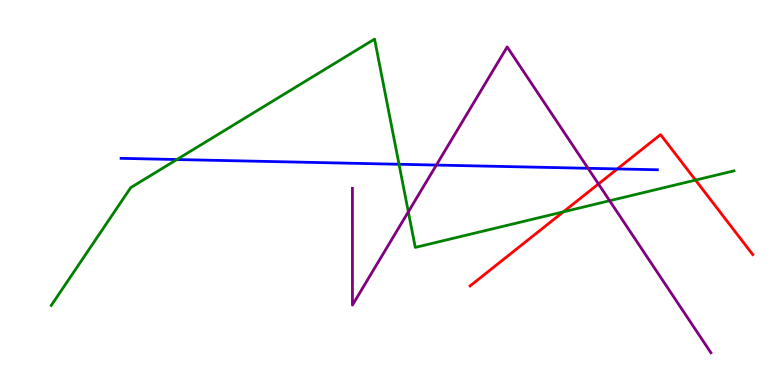[{'lines': ['blue', 'red'], 'intersections': [{'x': 7.97, 'y': 5.61}]}, {'lines': ['green', 'red'], 'intersections': [{'x': 7.27, 'y': 4.5}, {'x': 8.97, 'y': 5.32}]}, {'lines': ['purple', 'red'], 'intersections': [{'x': 7.72, 'y': 5.22}]}, {'lines': ['blue', 'green'], 'intersections': [{'x': 2.28, 'y': 5.86}, {'x': 5.15, 'y': 5.73}]}, {'lines': ['blue', 'purple'], 'intersections': [{'x': 5.63, 'y': 5.71}, {'x': 7.59, 'y': 5.63}]}, {'lines': ['green', 'purple'], 'intersections': [{'x': 5.27, 'y': 4.5}, {'x': 7.87, 'y': 4.79}]}]